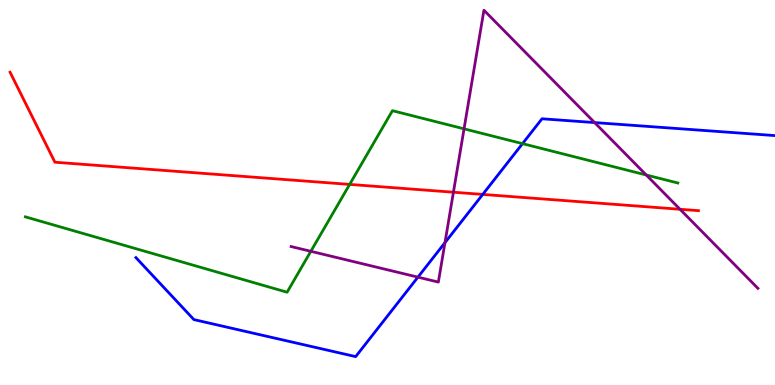[{'lines': ['blue', 'red'], 'intersections': [{'x': 6.23, 'y': 4.95}]}, {'lines': ['green', 'red'], 'intersections': [{'x': 4.51, 'y': 5.21}]}, {'lines': ['purple', 'red'], 'intersections': [{'x': 5.85, 'y': 5.01}, {'x': 8.77, 'y': 4.56}]}, {'lines': ['blue', 'green'], 'intersections': [{'x': 6.74, 'y': 6.27}]}, {'lines': ['blue', 'purple'], 'intersections': [{'x': 5.39, 'y': 2.8}, {'x': 5.74, 'y': 3.7}, {'x': 7.67, 'y': 6.82}]}, {'lines': ['green', 'purple'], 'intersections': [{'x': 4.01, 'y': 3.47}, {'x': 5.99, 'y': 6.65}, {'x': 8.34, 'y': 5.45}]}]